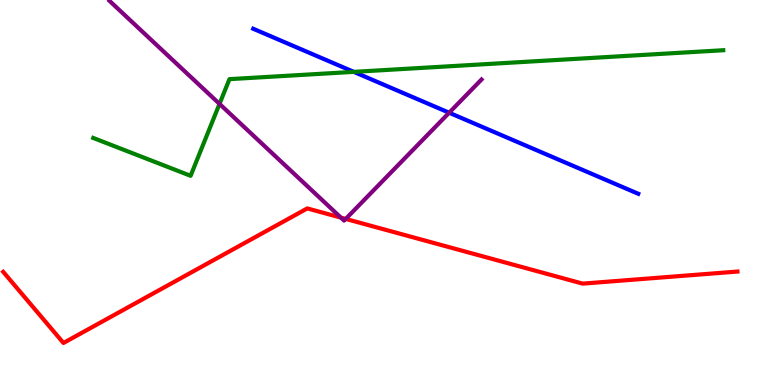[{'lines': ['blue', 'red'], 'intersections': []}, {'lines': ['green', 'red'], 'intersections': []}, {'lines': ['purple', 'red'], 'intersections': [{'x': 4.4, 'y': 4.35}, {'x': 4.46, 'y': 4.31}]}, {'lines': ['blue', 'green'], 'intersections': [{'x': 4.57, 'y': 8.13}]}, {'lines': ['blue', 'purple'], 'intersections': [{'x': 5.8, 'y': 7.07}]}, {'lines': ['green', 'purple'], 'intersections': [{'x': 2.83, 'y': 7.3}]}]